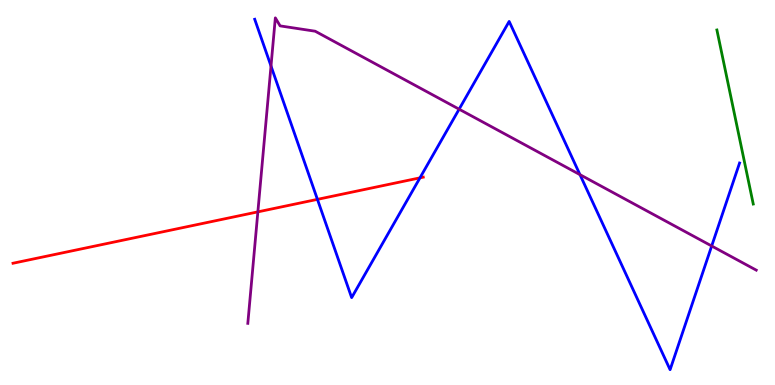[{'lines': ['blue', 'red'], 'intersections': [{'x': 4.1, 'y': 4.82}, {'x': 5.42, 'y': 5.38}]}, {'lines': ['green', 'red'], 'intersections': []}, {'lines': ['purple', 'red'], 'intersections': [{'x': 3.33, 'y': 4.5}]}, {'lines': ['blue', 'green'], 'intersections': []}, {'lines': ['blue', 'purple'], 'intersections': [{'x': 3.5, 'y': 8.28}, {'x': 5.92, 'y': 7.16}, {'x': 7.48, 'y': 5.46}, {'x': 9.18, 'y': 3.61}]}, {'lines': ['green', 'purple'], 'intersections': []}]